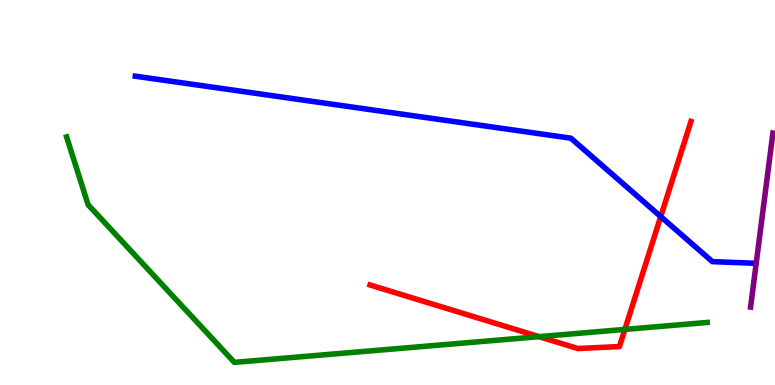[{'lines': ['blue', 'red'], 'intersections': [{'x': 8.53, 'y': 4.37}]}, {'lines': ['green', 'red'], 'intersections': [{'x': 6.96, 'y': 1.26}, {'x': 8.06, 'y': 1.44}]}, {'lines': ['purple', 'red'], 'intersections': []}, {'lines': ['blue', 'green'], 'intersections': []}, {'lines': ['blue', 'purple'], 'intersections': []}, {'lines': ['green', 'purple'], 'intersections': []}]